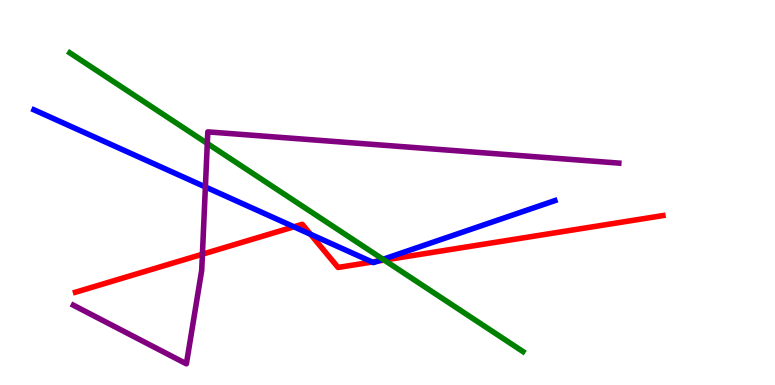[{'lines': ['blue', 'red'], 'intersections': [{'x': 3.79, 'y': 4.11}, {'x': 4.01, 'y': 3.92}, {'x': 4.8, 'y': 3.19}, {'x': 4.87, 'y': 3.22}]}, {'lines': ['green', 'red'], 'intersections': [{'x': 4.96, 'y': 3.24}]}, {'lines': ['purple', 'red'], 'intersections': [{'x': 2.61, 'y': 3.4}]}, {'lines': ['blue', 'green'], 'intersections': [{'x': 4.94, 'y': 3.26}]}, {'lines': ['blue', 'purple'], 'intersections': [{'x': 2.65, 'y': 5.14}]}, {'lines': ['green', 'purple'], 'intersections': [{'x': 2.67, 'y': 6.27}]}]